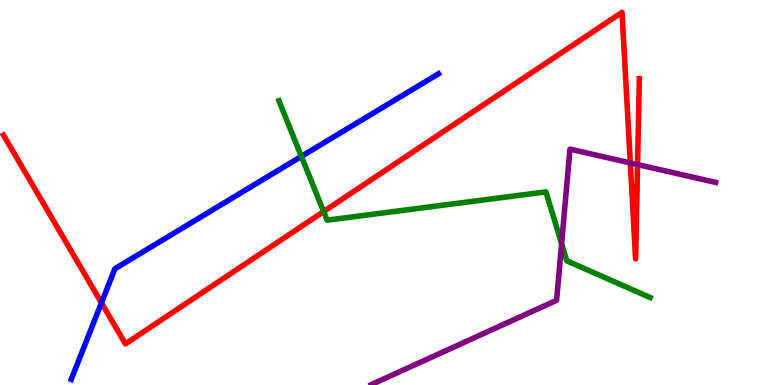[{'lines': ['blue', 'red'], 'intersections': [{'x': 1.31, 'y': 2.13}]}, {'lines': ['green', 'red'], 'intersections': [{'x': 4.18, 'y': 4.5}]}, {'lines': ['purple', 'red'], 'intersections': [{'x': 8.13, 'y': 5.77}, {'x': 8.23, 'y': 5.73}]}, {'lines': ['blue', 'green'], 'intersections': [{'x': 3.89, 'y': 5.94}]}, {'lines': ['blue', 'purple'], 'intersections': []}, {'lines': ['green', 'purple'], 'intersections': [{'x': 7.25, 'y': 3.67}]}]